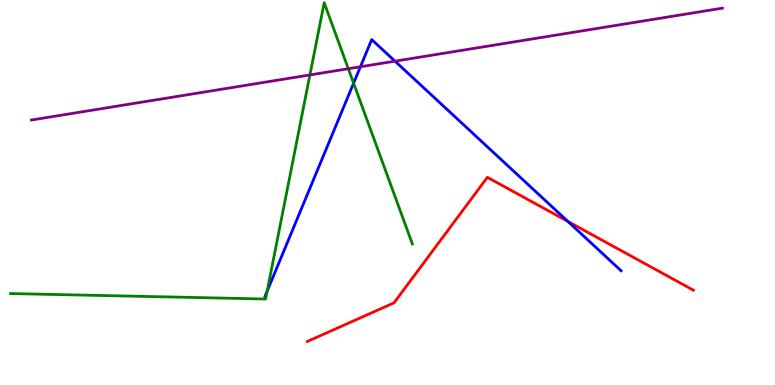[{'lines': ['blue', 'red'], 'intersections': [{'x': 7.33, 'y': 4.25}]}, {'lines': ['green', 'red'], 'intersections': []}, {'lines': ['purple', 'red'], 'intersections': []}, {'lines': ['blue', 'green'], 'intersections': [{'x': 3.45, 'y': 2.44}, {'x': 4.56, 'y': 7.84}]}, {'lines': ['blue', 'purple'], 'intersections': [{'x': 4.65, 'y': 8.27}, {'x': 5.1, 'y': 8.41}]}, {'lines': ['green', 'purple'], 'intersections': [{'x': 4.0, 'y': 8.05}, {'x': 4.49, 'y': 8.21}]}]